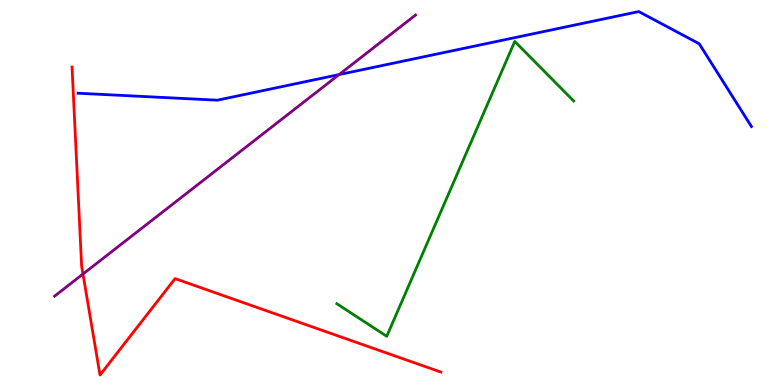[{'lines': ['blue', 'red'], 'intersections': []}, {'lines': ['green', 'red'], 'intersections': []}, {'lines': ['purple', 'red'], 'intersections': [{'x': 1.07, 'y': 2.88}]}, {'lines': ['blue', 'green'], 'intersections': []}, {'lines': ['blue', 'purple'], 'intersections': [{'x': 4.37, 'y': 8.06}]}, {'lines': ['green', 'purple'], 'intersections': []}]